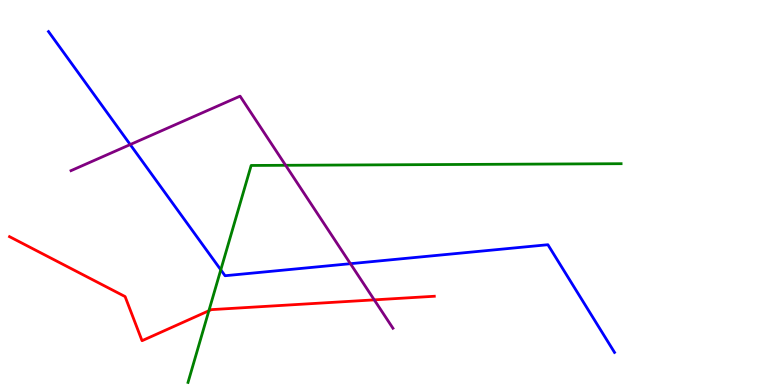[{'lines': ['blue', 'red'], 'intersections': []}, {'lines': ['green', 'red'], 'intersections': [{'x': 2.7, 'y': 1.93}]}, {'lines': ['purple', 'red'], 'intersections': [{'x': 4.83, 'y': 2.21}]}, {'lines': ['blue', 'green'], 'intersections': [{'x': 2.85, 'y': 2.99}]}, {'lines': ['blue', 'purple'], 'intersections': [{'x': 1.68, 'y': 6.25}, {'x': 4.52, 'y': 3.15}]}, {'lines': ['green', 'purple'], 'intersections': [{'x': 3.69, 'y': 5.71}]}]